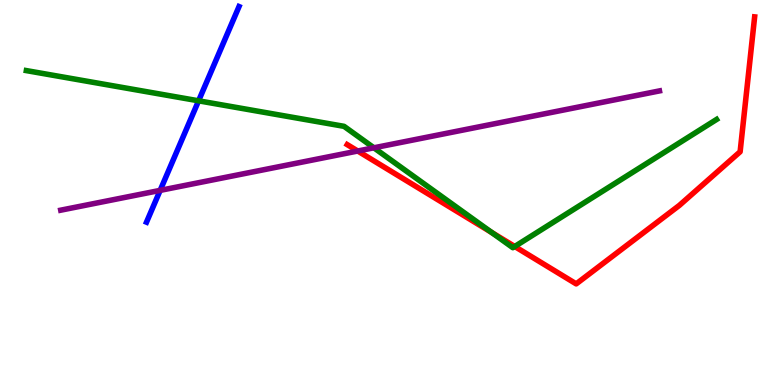[{'lines': ['blue', 'red'], 'intersections': []}, {'lines': ['green', 'red'], 'intersections': [{'x': 6.35, 'y': 3.96}, {'x': 6.64, 'y': 3.6}]}, {'lines': ['purple', 'red'], 'intersections': [{'x': 4.62, 'y': 6.08}]}, {'lines': ['blue', 'green'], 'intersections': [{'x': 2.56, 'y': 7.38}]}, {'lines': ['blue', 'purple'], 'intersections': [{'x': 2.07, 'y': 5.06}]}, {'lines': ['green', 'purple'], 'intersections': [{'x': 4.82, 'y': 6.16}]}]